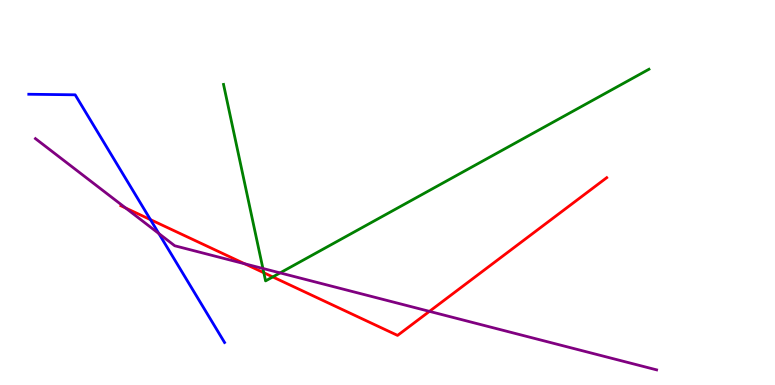[{'lines': ['blue', 'red'], 'intersections': [{'x': 1.94, 'y': 4.3}]}, {'lines': ['green', 'red'], 'intersections': [{'x': 3.4, 'y': 2.92}, {'x': 3.52, 'y': 2.81}]}, {'lines': ['purple', 'red'], 'intersections': [{'x': 1.62, 'y': 4.6}, {'x': 3.16, 'y': 3.15}, {'x': 5.54, 'y': 1.91}]}, {'lines': ['blue', 'green'], 'intersections': []}, {'lines': ['blue', 'purple'], 'intersections': [{'x': 2.05, 'y': 3.93}]}, {'lines': ['green', 'purple'], 'intersections': [{'x': 3.39, 'y': 3.03}, {'x': 3.61, 'y': 2.91}]}]